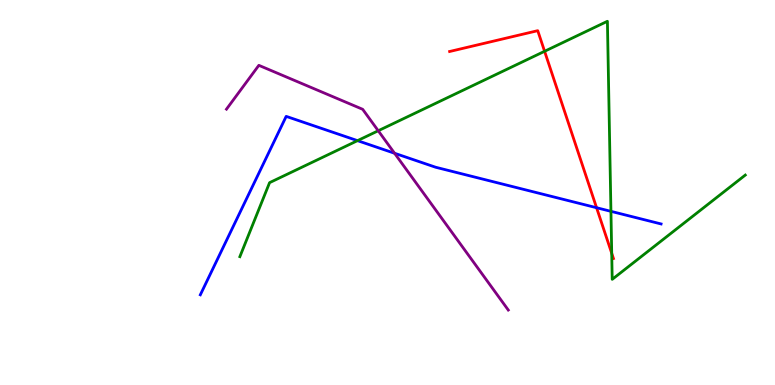[{'lines': ['blue', 'red'], 'intersections': [{'x': 7.7, 'y': 4.6}]}, {'lines': ['green', 'red'], 'intersections': [{'x': 7.03, 'y': 8.67}, {'x': 7.89, 'y': 3.42}]}, {'lines': ['purple', 'red'], 'intersections': []}, {'lines': ['blue', 'green'], 'intersections': [{'x': 4.61, 'y': 6.35}, {'x': 7.88, 'y': 4.51}]}, {'lines': ['blue', 'purple'], 'intersections': [{'x': 5.09, 'y': 6.02}]}, {'lines': ['green', 'purple'], 'intersections': [{'x': 4.88, 'y': 6.6}]}]